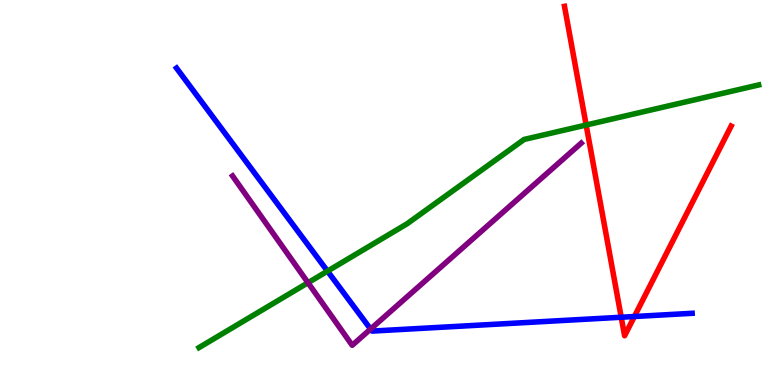[{'lines': ['blue', 'red'], 'intersections': [{'x': 8.02, 'y': 1.76}, {'x': 8.19, 'y': 1.78}]}, {'lines': ['green', 'red'], 'intersections': [{'x': 7.56, 'y': 6.75}]}, {'lines': ['purple', 'red'], 'intersections': []}, {'lines': ['blue', 'green'], 'intersections': [{'x': 4.23, 'y': 2.96}]}, {'lines': ['blue', 'purple'], 'intersections': [{'x': 4.78, 'y': 1.45}]}, {'lines': ['green', 'purple'], 'intersections': [{'x': 3.97, 'y': 2.66}]}]